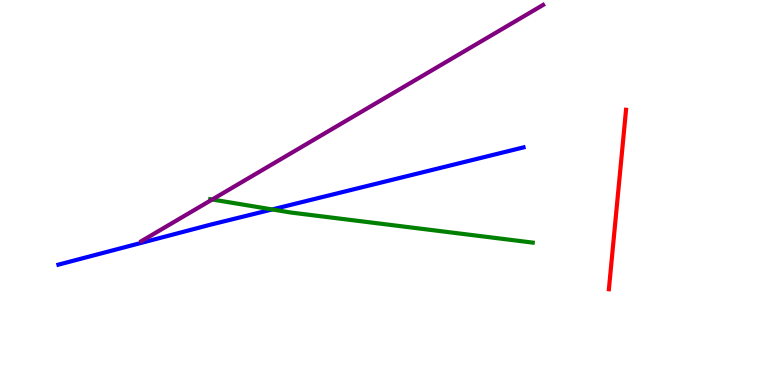[{'lines': ['blue', 'red'], 'intersections': []}, {'lines': ['green', 'red'], 'intersections': []}, {'lines': ['purple', 'red'], 'intersections': []}, {'lines': ['blue', 'green'], 'intersections': [{'x': 3.51, 'y': 4.56}]}, {'lines': ['blue', 'purple'], 'intersections': []}, {'lines': ['green', 'purple'], 'intersections': [{'x': 2.74, 'y': 4.82}]}]